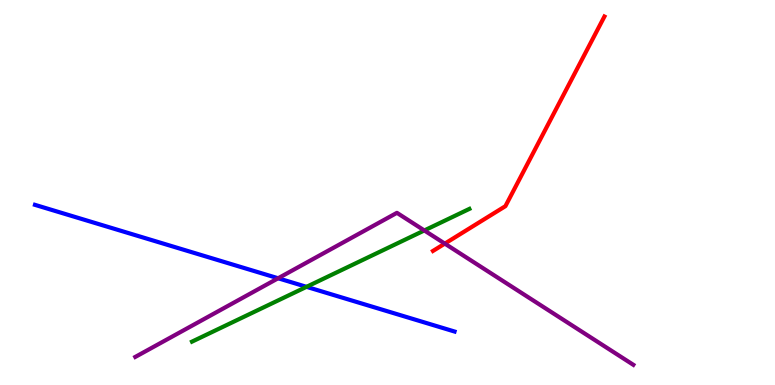[{'lines': ['blue', 'red'], 'intersections': []}, {'lines': ['green', 'red'], 'intersections': []}, {'lines': ['purple', 'red'], 'intersections': [{'x': 5.74, 'y': 3.67}]}, {'lines': ['blue', 'green'], 'intersections': [{'x': 3.96, 'y': 2.55}]}, {'lines': ['blue', 'purple'], 'intersections': [{'x': 3.59, 'y': 2.77}]}, {'lines': ['green', 'purple'], 'intersections': [{'x': 5.48, 'y': 4.01}]}]